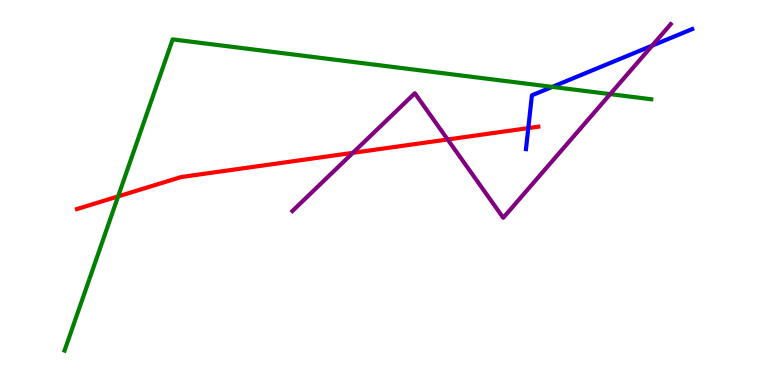[{'lines': ['blue', 'red'], 'intersections': [{'x': 6.82, 'y': 6.67}]}, {'lines': ['green', 'red'], 'intersections': [{'x': 1.52, 'y': 4.9}]}, {'lines': ['purple', 'red'], 'intersections': [{'x': 4.55, 'y': 6.03}, {'x': 5.78, 'y': 6.38}]}, {'lines': ['blue', 'green'], 'intersections': [{'x': 7.13, 'y': 7.74}]}, {'lines': ['blue', 'purple'], 'intersections': [{'x': 8.41, 'y': 8.81}]}, {'lines': ['green', 'purple'], 'intersections': [{'x': 7.87, 'y': 7.56}]}]